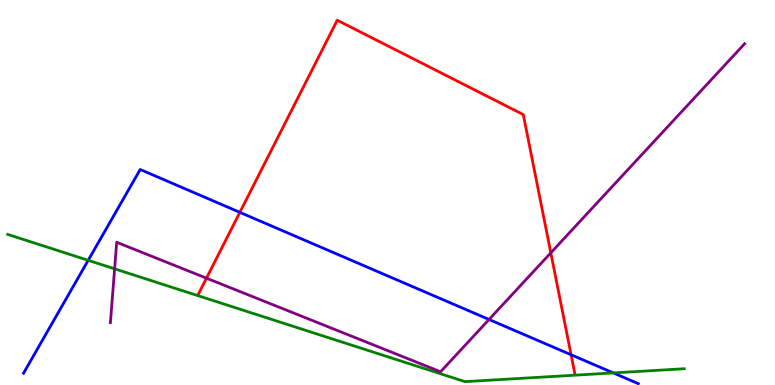[{'lines': ['blue', 'red'], 'intersections': [{'x': 3.09, 'y': 4.48}, {'x': 7.37, 'y': 0.785}]}, {'lines': ['green', 'red'], 'intersections': []}, {'lines': ['purple', 'red'], 'intersections': [{'x': 2.66, 'y': 2.77}, {'x': 7.11, 'y': 3.43}]}, {'lines': ['blue', 'green'], 'intersections': [{'x': 1.14, 'y': 3.24}, {'x': 7.91, 'y': 0.314}]}, {'lines': ['blue', 'purple'], 'intersections': [{'x': 6.31, 'y': 1.7}]}, {'lines': ['green', 'purple'], 'intersections': [{'x': 1.48, 'y': 3.02}]}]